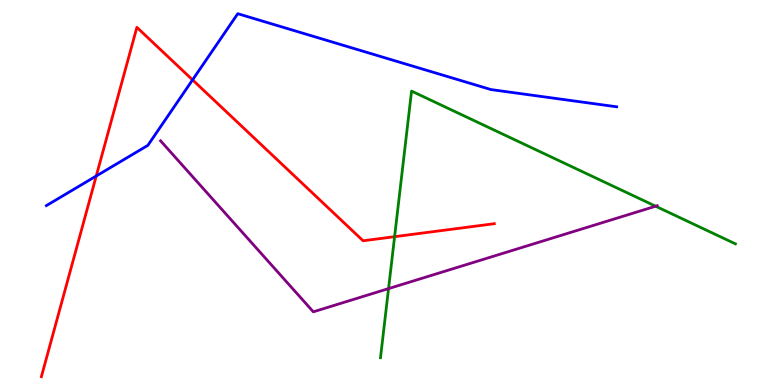[{'lines': ['blue', 'red'], 'intersections': [{'x': 1.24, 'y': 5.43}, {'x': 2.48, 'y': 7.93}]}, {'lines': ['green', 'red'], 'intersections': [{'x': 5.09, 'y': 3.85}]}, {'lines': ['purple', 'red'], 'intersections': []}, {'lines': ['blue', 'green'], 'intersections': []}, {'lines': ['blue', 'purple'], 'intersections': []}, {'lines': ['green', 'purple'], 'intersections': [{'x': 5.01, 'y': 2.5}, {'x': 8.46, 'y': 4.64}]}]